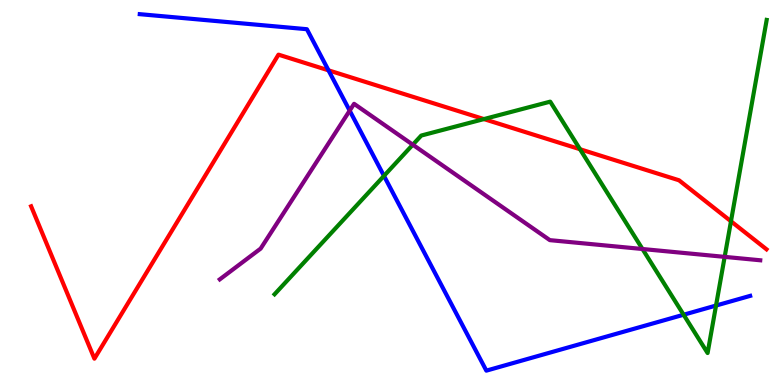[{'lines': ['blue', 'red'], 'intersections': [{'x': 4.24, 'y': 8.17}]}, {'lines': ['green', 'red'], 'intersections': [{'x': 6.24, 'y': 6.91}, {'x': 7.48, 'y': 6.12}, {'x': 9.43, 'y': 4.25}]}, {'lines': ['purple', 'red'], 'intersections': []}, {'lines': ['blue', 'green'], 'intersections': [{'x': 4.95, 'y': 5.43}, {'x': 8.82, 'y': 1.83}, {'x': 9.24, 'y': 2.06}]}, {'lines': ['blue', 'purple'], 'intersections': [{'x': 4.51, 'y': 7.13}]}, {'lines': ['green', 'purple'], 'intersections': [{'x': 5.33, 'y': 6.24}, {'x': 8.29, 'y': 3.53}, {'x': 9.35, 'y': 3.33}]}]